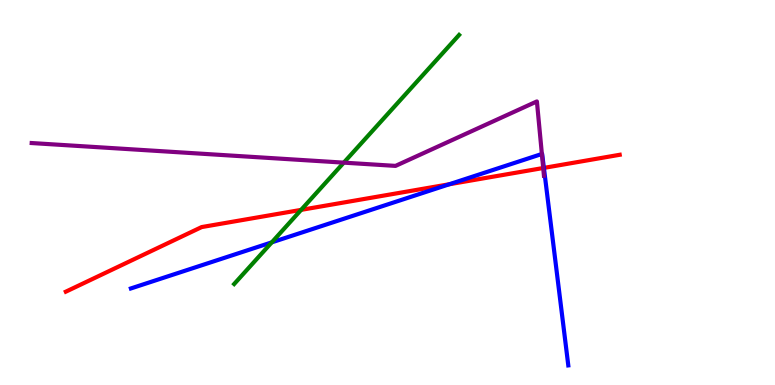[{'lines': ['blue', 'red'], 'intersections': [{'x': 5.8, 'y': 5.21}, {'x': 7.02, 'y': 5.64}]}, {'lines': ['green', 'red'], 'intersections': [{'x': 3.89, 'y': 4.55}]}, {'lines': ['purple', 'red'], 'intersections': [{'x': 7.01, 'y': 5.64}]}, {'lines': ['blue', 'green'], 'intersections': [{'x': 3.51, 'y': 3.71}]}, {'lines': ['blue', 'purple'], 'intersections': [{'x': 6.99, 'y': 6.0}]}, {'lines': ['green', 'purple'], 'intersections': [{'x': 4.44, 'y': 5.78}]}]